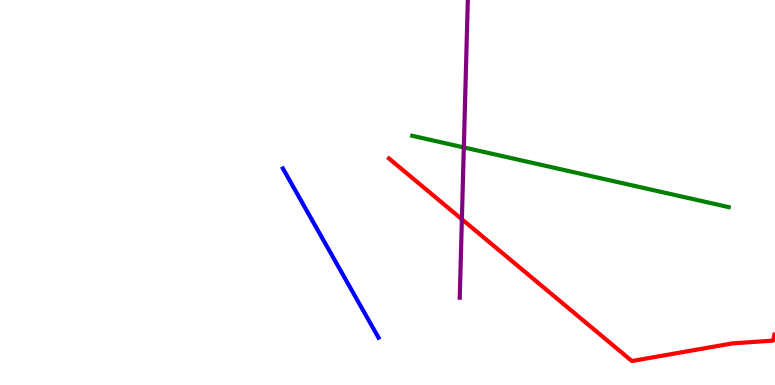[{'lines': ['blue', 'red'], 'intersections': []}, {'lines': ['green', 'red'], 'intersections': []}, {'lines': ['purple', 'red'], 'intersections': [{'x': 5.96, 'y': 4.3}]}, {'lines': ['blue', 'green'], 'intersections': []}, {'lines': ['blue', 'purple'], 'intersections': []}, {'lines': ['green', 'purple'], 'intersections': [{'x': 5.98, 'y': 6.17}]}]